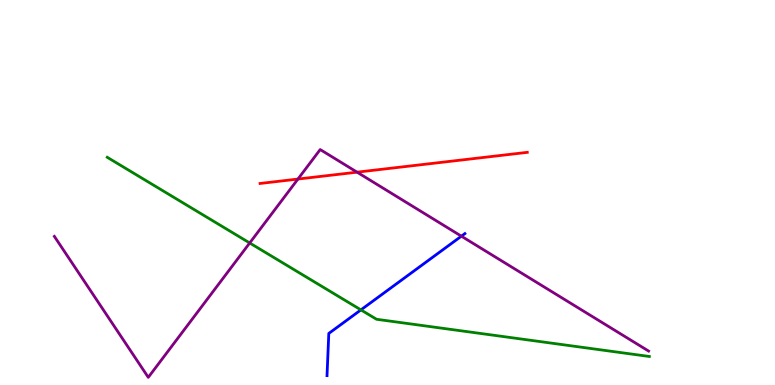[{'lines': ['blue', 'red'], 'intersections': []}, {'lines': ['green', 'red'], 'intersections': []}, {'lines': ['purple', 'red'], 'intersections': [{'x': 3.84, 'y': 5.35}, {'x': 4.61, 'y': 5.53}]}, {'lines': ['blue', 'green'], 'intersections': [{'x': 4.66, 'y': 1.95}]}, {'lines': ['blue', 'purple'], 'intersections': [{'x': 5.95, 'y': 3.87}]}, {'lines': ['green', 'purple'], 'intersections': [{'x': 3.22, 'y': 3.69}]}]